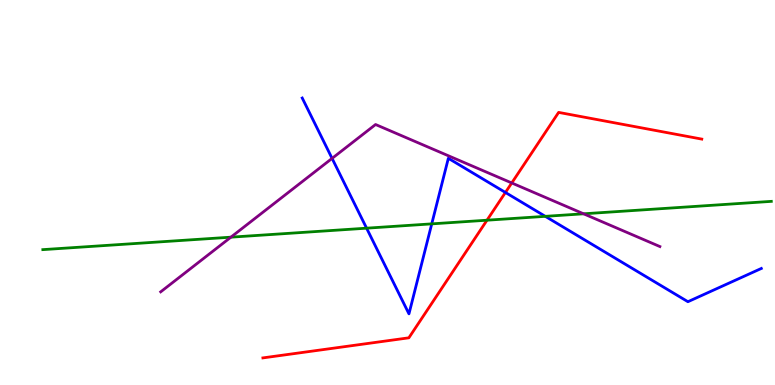[{'lines': ['blue', 'red'], 'intersections': [{'x': 6.52, 'y': 5.0}]}, {'lines': ['green', 'red'], 'intersections': [{'x': 6.28, 'y': 4.28}]}, {'lines': ['purple', 'red'], 'intersections': [{'x': 6.6, 'y': 5.25}]}, {'lines': ['blue', 'green'], 'intersections': [{'x': 4.73, 'y': 4.07}, {'x': 5.57, 'y': 4.19}, {'x': 7.04, 'y': 4.38}]}, {'lines': ['blue', 'purple'], 'intersections': [{'x': 4.28, 'y': 5.89}]}, {'lines': ['green', 'purple'], 'intersections': [{'x': 2.98, 'y': 3.84}, {'x': 7.53, 'y': 4.45}]}]